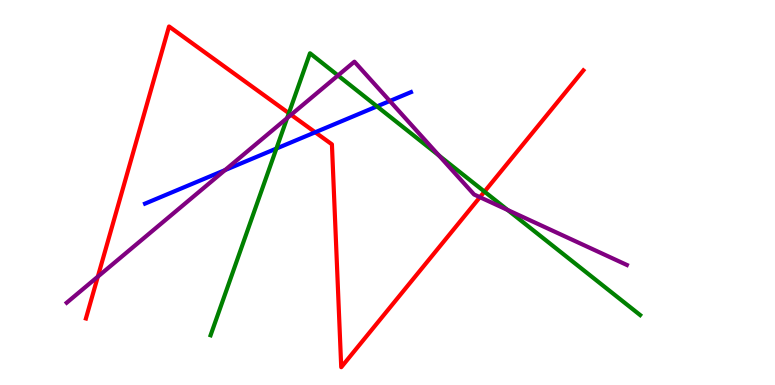[{'lines': ['blue', 'red'], 'intersections': [{'x': 4.07, 'y': 6.56}]}, {'lines': ['green', 'red'], 'intersections': [{'x': 3.73, 'y': 7.06}, {'x': 6.25, 'y': 5.02}]}, {'lines': ['purple', 'red'], 'intersections': [{'x': 1.26, 'y': 2.81}, {'x': 3.76, 'y': 7.02}, {'x': 6.19, 'y': 4.88}]}, {'lines': ['blue', 'green'], 'intersections': [{'x': 3.57, 'y': 6.14}, {'x': 4.86, 'y': 7.24}]}, {'lines': ['blue', 'purple'], 'intersections': [{'x': 2.9, 'y': 5.58}, {'x': 5.03, 'y': 7.38}]}, {'lines': ['green', 'purple'], 'intersections': [{'x': 3.71, 'y': 6.93}, {'x': 4.36, 'y': 8.04}, {'x': 5.66, 'y': 5.96}, {'x': 6.55, 'y': 4.55}]}]